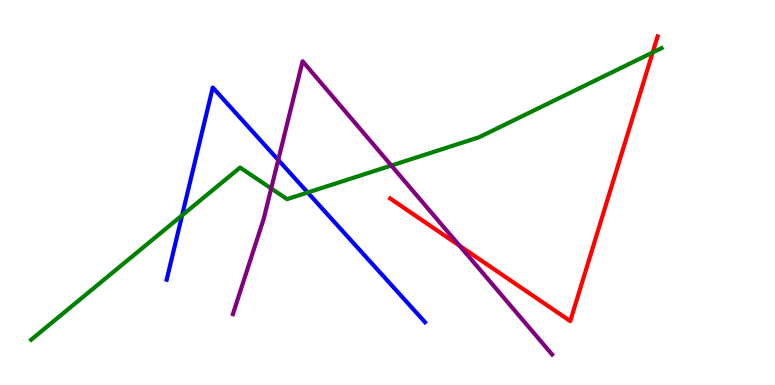[{'lines': ['blue', 'red'], 'intersections': []}, {'lines': ['green', 'red'], 'intersections': [{'x': 8.42, 'y': 8.64}]}, {'lines': ['purple', 'red'], 'intersections': [{'x': 5.93, 'y': 3.62}]}, {'lines': ['blue', 'green'], 'intersections': [{'x': 2.35, 'y': 4.41}, {'x': 3.97, 'y': 5.0}]}, {'lines': ['blue', 'purple'], 'intersections': [{'x': 3.59, 'y': 5.85}]}, {'lines': ['green', 'purple'], 'intersections': [{'x': 3.5, 'y': 5.1}, {'x': 5.05, 'y': 5.7}]}]